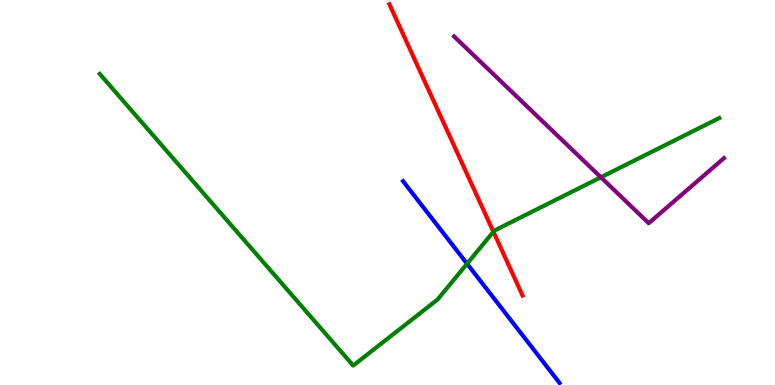[{'lines': ['blue', 'red'], 'intersections': []}, {'lines': ['green', 'red'], 'intersections': [{'x': 6.37, 'y': 3.98}]}, {'lines': ['purple', 'red'], 'intersections': []}, {'lines': ['blue', 'green'], 'intersections': [{'x': 6.03, 'y': 3.15}]}, {'lines': ['blue', 'purple'], 'intersections': []}, {'lines': ['green', 'purple'], 'intersections': [{'x': 7.75, 'y': 5.39}]}]